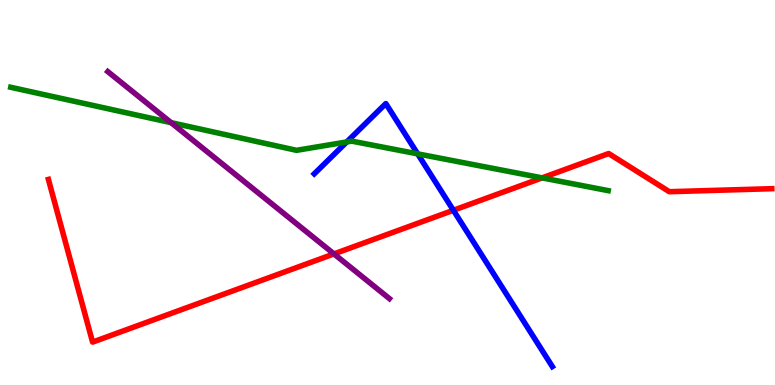[{'lines': ['blue', 'red'], 'intersections': [{'x': 5.85, 'y': 4.54}]}, {'lines': ['green', 'red'], 'intersections': [{'x': 6.99, 'y': 5.38}]}, {'lines': ['purple', 'red'], 'intersections': [{'x': 4.31, 'y': 3.4}]}, {'lines': ['blue', 'green'], 'intersections': [{'x': 4.47, 'y': 6.31}, {'x': 5.39, 'y': 6.0}]}, {'lines': ['blue', 'purple'], 'intersections': []}, {'lines': ['green', 'purple'], 'intersections': [{'x': 2.21, 'y': 6.81}]}]